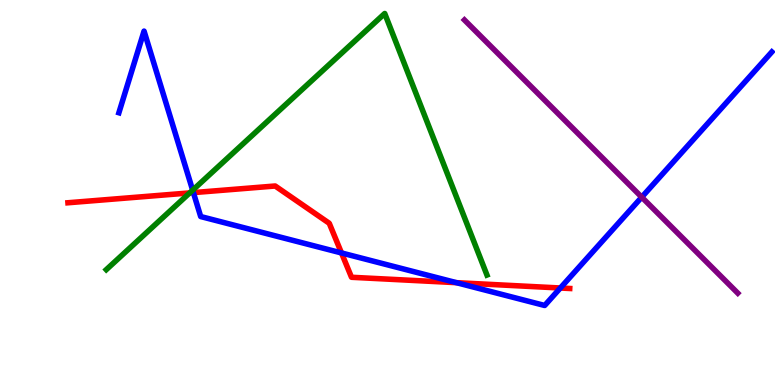[{'lines': ['blue', 'red'], 'intersections': [{'x': 2.5, 'y': 5.0}, {'x': 4.41, 'y': 3.43}, {'x': 5.89, 'y': 2.66}, {'x': 7.23, 'y': 2.52}]}, {'lines': ['green', 'red'], 'intersections': [{'x': 2.45, 'y': 4.99}]}, {'lines': ['purple', 'red'], 'intersections': []}, {'lines': ['blue', 'green'], 'intersections': [{'x': 2.49, 'y': 5.06}]}, {'lines': ['blue', 'purple'], 'intersections': [{'x': 8.28, 'y': 4.88}]}, {'lines': ['green', 'purple'], 'intersections': []}]